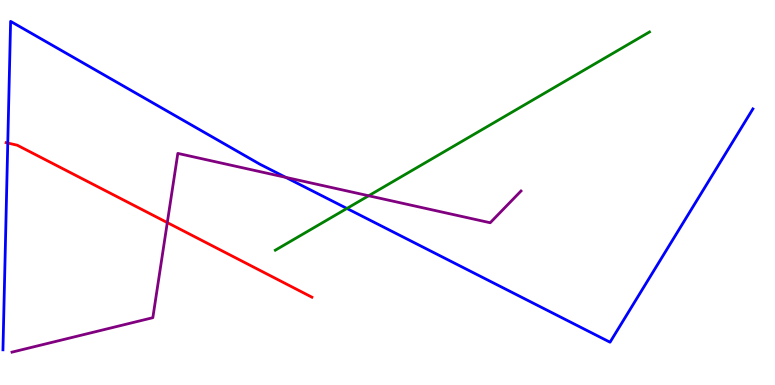[{'lines': ['blue', 'red'], 'intersections': [{'x': 0.1, 'y': 6.28}]}, {'lines': ['green', 'red'], 'intersections': []}, {'lines': ['purple', 'red'], 'intersections': [{'x': 2.16, 'y': 4.22}]}, {'lines': ['blue', 'green'], 'intersections': [{'x': 4.48, 'y': 4.59}]}, {'lines': ['blue', 'purple'], 'intersections': [{'x': 3.69, 'y': 5.39}]}, {'lines': ['green', 'purple'], 'intersections': [{'x': 4.76, 'y': 4.92}]}]